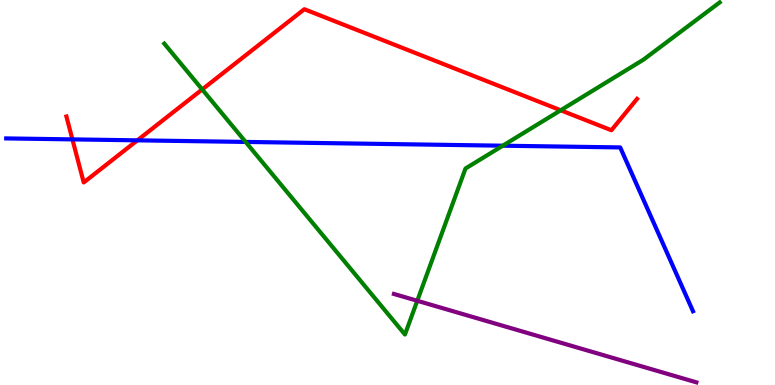[{'lines': ['blue', 'red'], 'intersections': [{'x': 0.934, 'y': 6.38}, {'x': 1.77, 'y': 6.35}]}, {'lines': ['green', 'red'], 'intersections': [{'x': 2.61, 'y': 7.68}, {'x': 7.23, 'y': 7.14}]}, {'lines': ['purple', 'red'], 'intersections': []}, {'lines': ['blue', 'green'], 'intersections': [{'x': 3.17, 'y': 6.31}, {'x': 6.49, 'y': 6.22}]}, {'lines': ['blue', 'purple'], 'intersections': []}, {'lines': ['green', 'purple'], 'intersections': [{'x': 5.38, 'y': 2.19}]}]